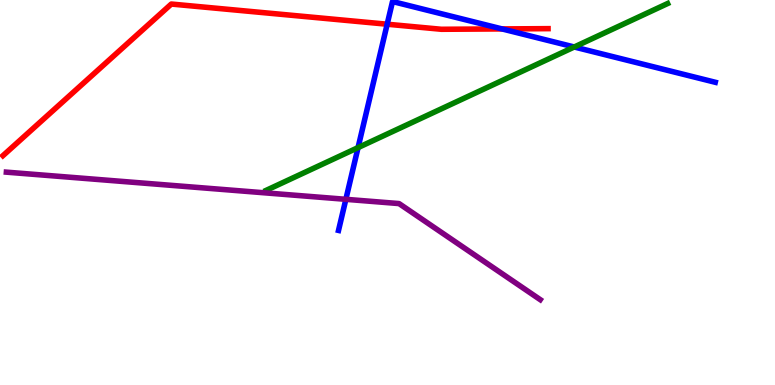[{'lines': ['blue', 'red'], 'intersections': [{'x': 5.0, 'y': 9.37}, {'x': 6.48, 'y': 9.25}]}, {'lines': ['green', 'red'], 'intersections': []}, {'lines': ['purple', 'red'], 'intersections': []}, {'lines': ['blue', 'green'], 'intersections': [{'x': 4.62, 'y': 6.17}, {'x': 7.41, 'y': 8.78}]}, {'lines': ['blue', 'purple'], 'intersections': [{'x': 4.46, 'y': 4.82}]}, {'lines': ['green', 'purple'], 'intersections': []}]